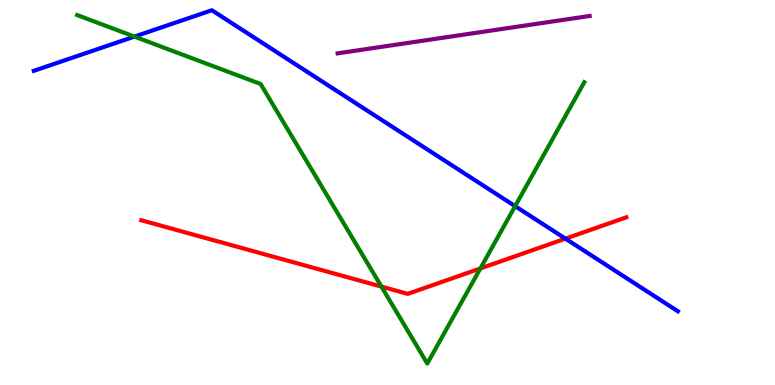[{'lines': ['blue', 'red'], 'intersections': [{'x': 7.3, 'y': 3.8}]}, {'lines': ['green', 'red'], 'intersections': [{'x': 4.92, 'y': 2.56}, {'x': 6.2, 'y': 3.03}]}, {'lines': ['purple', 'red'], 'intersections': []}, {'lines': ['blue', 'green'], 'intersections': [{'x': 1.73, 'y': 9.05}, {'x': 6.65, 'y': 4.65}]}, {'lines': ['blue', 'purple'], 'intersections': []}, {'lines': ['green', 'purple'], 'intersections': []}]